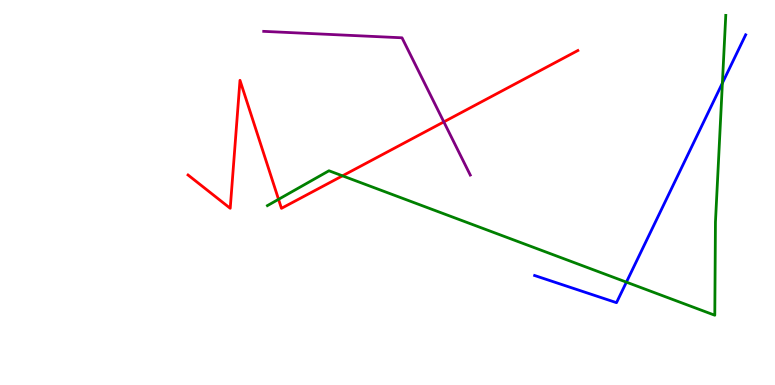[{'lines': ['blue', 'red'], 'intersections': []}, {'lines': ['green', 'red'], 'intersections': [{'x': 3.59, 'y': 4.82}, {'x': 4.42, 'y': 5.43}]}, {'lines': ['purple', 'red'], 'intersections': [{'x': 5.73, 'y': 6.83}]}, {'lines': ['blue', 'green'], 'intersections': [{'x': 8.08, 'y': 2.67}, {'x': 9.32, 'y': 7.84}]}, {'lines': ['blue', 'purple'], 'intersections': []}, {'lines': ['green', 'purple'], 'intersections': []}]